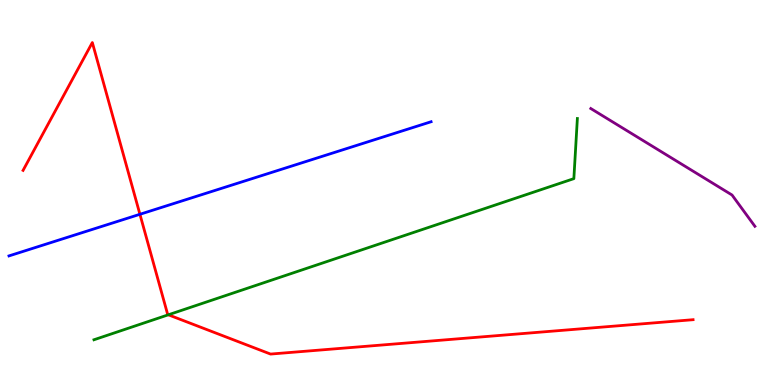[{'lines': ['blue', 'red'], 'intersections': [{'x': 1.81, 'y': 4.43}]}, {'lines': ['green', 'red'], 'intersections': [{'x': 2.17, 'y': 1.82}]}, {'lines': ['purple', 'red'], 'intersections': []}, {'lines': ['blue', 'green'], 'intersections': []}, {'lines': ['blue', 'purple'], 'intersections': []}, {'lines': ['green', 'purple'], 'intersections': []}]